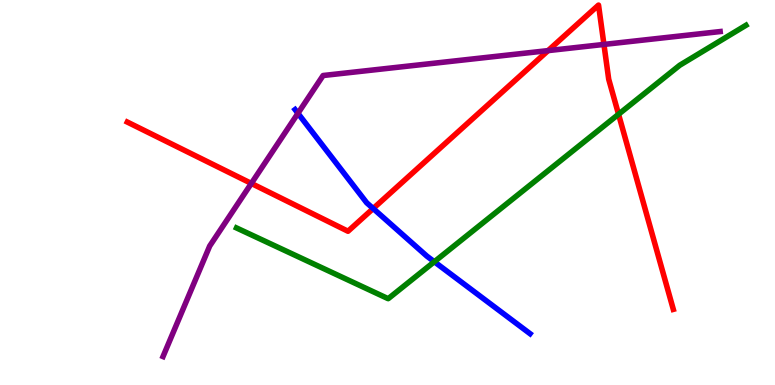[{'lines': ['blue', 'red'], 'intersections': [{'x': 4.82, 'y': 4.58}]}, {'lines': ['green', 'red'], 'intersections': [{'x': 7.98, 'y': 7.03}]}, {'lines': ['purple', 'red'], 'intersections': [{'x': 3.24, 'y': 5.24}, {'x': 7.07, 'y': 8.69}, {'x': 7.79, 'y': 8.85}]}, {'lines': ['blue', 'green'], 'intersections': [{'x': 5.6, 'y': 3.2}]}, {'lines': ['blue', 'purple'], 'intersections': [{'x': 3.84, 'y': 7.06}]}, {'lines': ['green', 'purple'], 'intersections': []}]